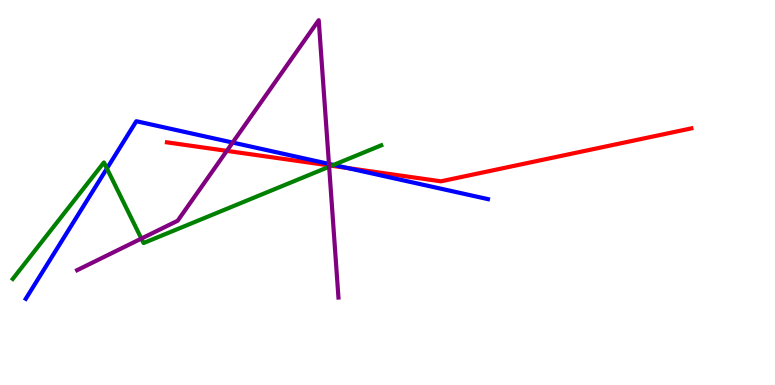[{'lines': ['blue', 'red'], 'intersections': [{'x': 4.49, 'y': 5.63}]}, {'lines': ['green', 'red'], 'intersections': [{'x': 4.28, 'y': 5.69}]}, {'lines': ['purple', 'red'], 'intersections': [{'x': 2.93, 'y': 6.08}, {'x': 4.25, 'y': 5.7}]}, {'lines': ['blue', 'green'], 'intersections': [{'x': 1.38, 'y': 5.62}, {'x': 4.3, 'y': 5.72}]}, {'lines': ['blue', 'purple'], 'intersections': [{'x': 3.0, 'y': 6.3}, {'x': 4.24, 'y': 5.74}]}, {'lines': ['green', 'purple'], 'intersections': [{'x': 1.82, 'y': 3.8}, {'x': 4.25, 'y': 5.67}]}]